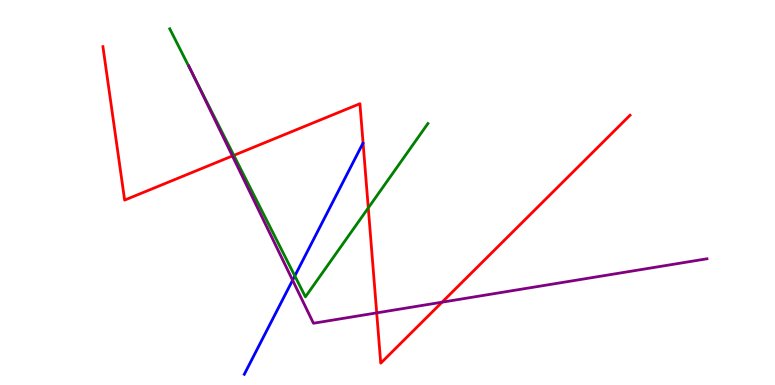[{'lines': ['blue', 'red'], 'intersections': []}, {'lines': ['green', 'red'], 'intersections': [{'x': 3.02, 'y': 5.96}, {'x': 4.75, 'y': 4.6}]}, {'lines': ['purple', 'red'], 'intersections': [{'x': 3.0, 'y': 5.95}, {'x': 4.86, 'y': 1.87}, {'x': 5.7, 'y': 2.15}]}, {'lines': ['blue', 'green'], 'intersections': [{'x': 3.8, 'y': 2.83}]}, {'lines': ['blue', 'purple'], 'intersections': [{'x': 3.78, 'y': 2.72}]}, {'lines': ['green', 'purple'], 'intersections': [{'x': 2.5, 'y': 8.04}]}]